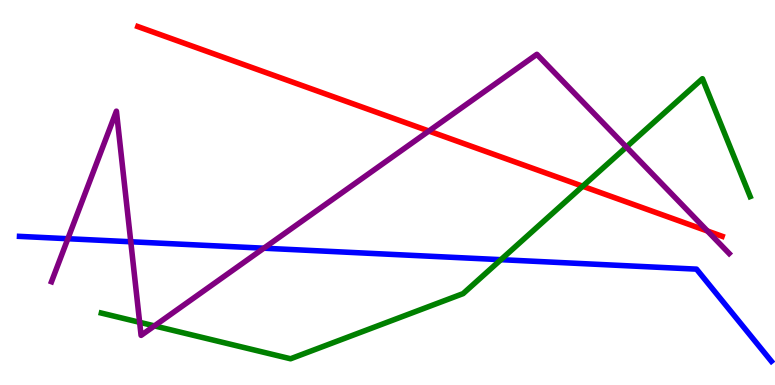[{'lines': ['blue', 'red'], 'intersections': []}, {'lines': ['green', 'red'], 'intersections': [{'x': 7.52, 'y': 5.16}]}, {'lines': ['purple', 'red'], 'intersections': [{'x': 5.53, 'y': 6.6}, {'x': 9.13, 'y': 4.0}]}, {'lines': ['blue', 'green'], 'intersections': [{'x': 6.46, 'y': 3.26}]}, {'lines': ['blue', 'purple'], 'intersections': [{'x': 0.876, 'y': 3.8}, {'x': 1.69, 'y': 3.72}, {'x': 3.4, 'y': 3.55}]}, {'lines': ['green', 'purple'], 'intersections': [{'x': 1.8, 'y': 1.63}, {'x': 1.99, 'y': 1.54}, {'x': 8.08, 'y': 6.18}]}]